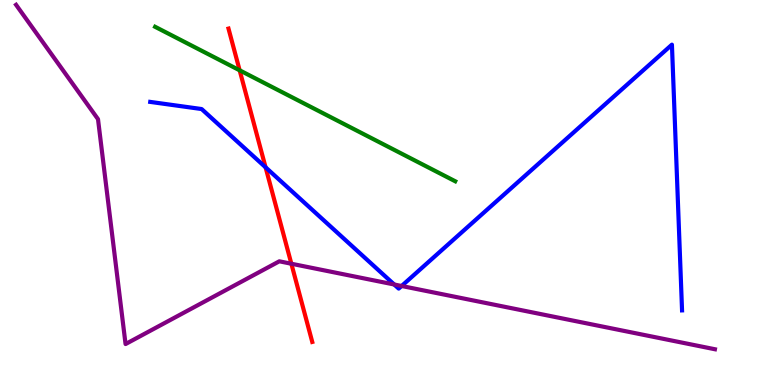[{'lines': ['blue', 'red'], 'intersections': [{'x': 3.43, 'y': 5.65}]}, {'lines': ['green', 'red'], 'intersections': [{'x': 3.09, 'y': 8.17}]}, {'lines': ['purple', 'red'], 'intersections': [{'x': 3.76, 'y': 3.15}]}, {'lines': ['blue', 'green'], 'intersections': []}, {'lines': ['blue', 'purple'], 'intersections': [{'x': 5.09, 'y': 2.61}, {'x': 5.18, 'y': 2.57}]}, {'lines': ['green', 'purple'], 'intersections': []}]